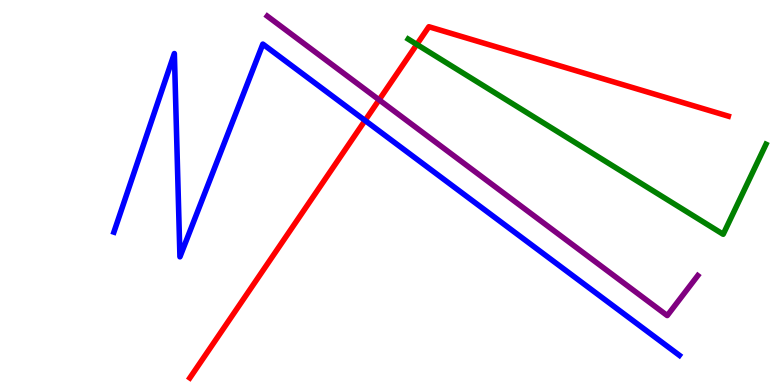[{'lines': ['blue', 'red'], 'intersections': [{'x': 4.71, 'y': 6.87}]}, {'lines': ['green', 'red'], 'intersections': [{'x': 5.38, 'y': 8.85}]}, {'lines': ['purple', 'red'], 'intersections': [{'x': 4.89, 'y': 7.41}]}, {'lines': ['blue', 'green'], 'intersections': []}, {'lines': ['blue', 'purple'], 'intersections': []}, {'lines': ['green', 'purple'], 'intersections': []}]